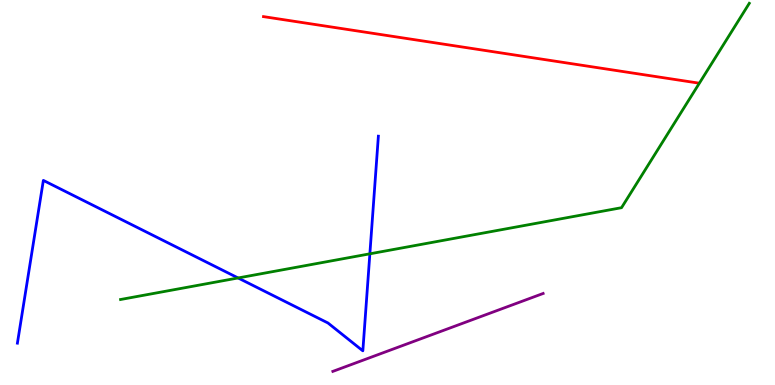[{'lines': ['blue', 'red'], 'intersections': []}, {'lines': ['green', 'red'], 'intersections': []}, {'lines': ['purple', 'red'], 'intersections': []}, {'lines': ['blue', 'green'], 'intersections': [{'x': 3.07, 'y': 2.78}, {'x': 4.77, 'y': 3.41}]}, {'lines': ['blue', 'purple'], 'intersections': []}, {'lines': ['green', 'purple'], 'intersections': []}]